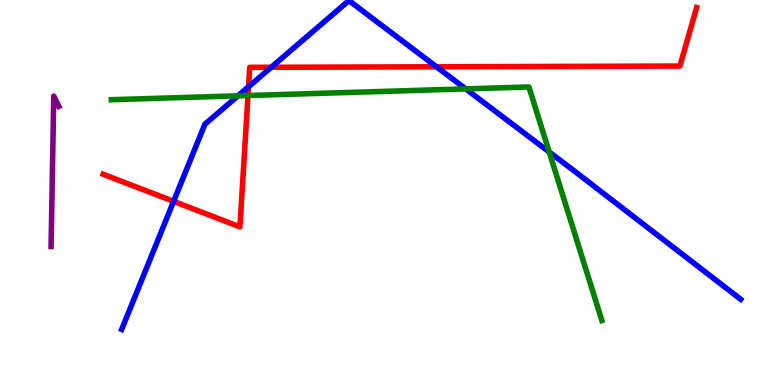[{'lines': ['blue', 'red'], 'intersections': [{'x': 2.24, 'y': 4.77}, {'x': 3.21, 'y': 7.75}, {'x': 3.5, 'y': 8.25}, {'x': 5.63, 'y': 8.27}]}, {'lines': ['green', 'red'], 'intersections': [{'x': 3.2, 'y': 7.52}]}, {'lines': ['purple', 'red'], 'intersections': []}, {'lines': ['blue', 'green'], 'intersections': [{'x': 3.07, 'y': 7.51}, {'x': 6.01, 'y': 7.69}, {'x': 7.09, 'y': 6.05}]}, {'lines': ['blue', 'purple'], 'intersections': []}, {'lines': ['green', 'purple'], 'intersections': []}]